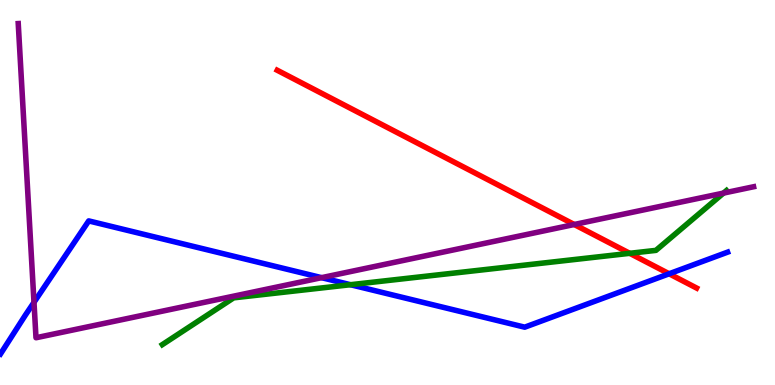[{'lines': ['blue', 'red'], 'intersections': [{'x': 8.63, 'y': 2.89}]}, {'lines': ['green', 'red'], 'intersections': [{'x': 8.13, 'y': 3.42}]}, {'lines': ['purple', 'red'], 'intersections': [{'x': 7.41, 'y': 4.17}]}, {'lines': ['blue', 'green'], 'intersections': [{'x': 4.52, 'y': 2.6}]}, {'lines': ['blue', 'purple'], 'intersections': [{'x': 0.439, 'y': 2.15}, {'x': 4.15, 'y': 2.79}]}, {'lines': ['green', 'purple'], 'intersections': [{'x': 9.34, 'y': 4.98}]}]